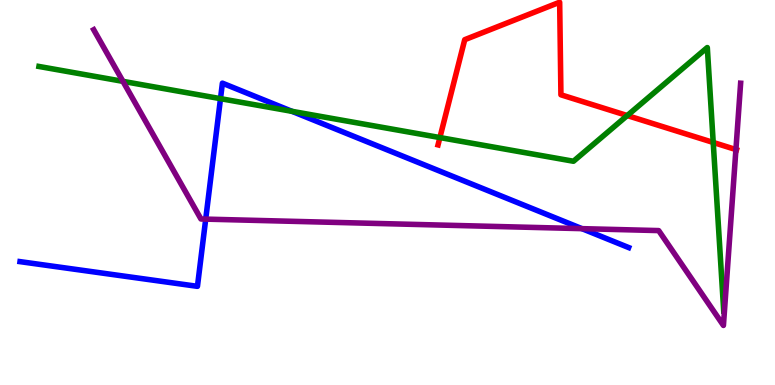[{'lines': ['blue', 'red'], 'intersections': []}, {'lines': ['green', 'red'], 'intersections': [{'x': 5.68, 'y': 6.43}, {'x': 8.09, 'y': 7.0}, {'x': 9.2, 'y': 6.3}]}, {'lines': ['purple', 'red'], 'intersections': [{'x': 9.5, 'y': 6.12}]}, {'lines': ['blue', 'green'], 'intersections': [{'x': 2.85, 'y': 7.44}, {'x': 3.77, 'y': 7.11}]}, {'lines': ['blue', 'purple'], 'intersections': [{'x': 2.65, 'y': 4.31}, {'x': 7.51, 'y': 4.06}]}, {'lines': ['green', 'purple'], 'intersections': [{'x': 1.59, 'y': 7.89}]}]